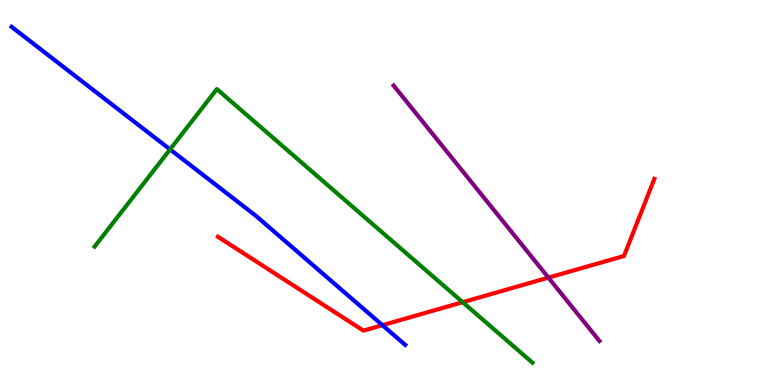[{'lines': ['blue', 'red'], 'intersections': [{'x': 4.93, 'y': 1.55}]}, {'lines': ['green', 'red'], 'intersections': [{'x': 5.97, 'y': 2.15}]}, {'lines': ['purple', 'red'], 'intersections': [{'x': 7.08, 'y': 2.79}]}, {'lines': ['blue', 'green'], 'intersections': [{'x': 2.19, 'y': 6.12}]}, {'lines': ['blue', 'purple'], 'intersections': []}, {'lines': ['green', 'purple'], 'intersections': []}]